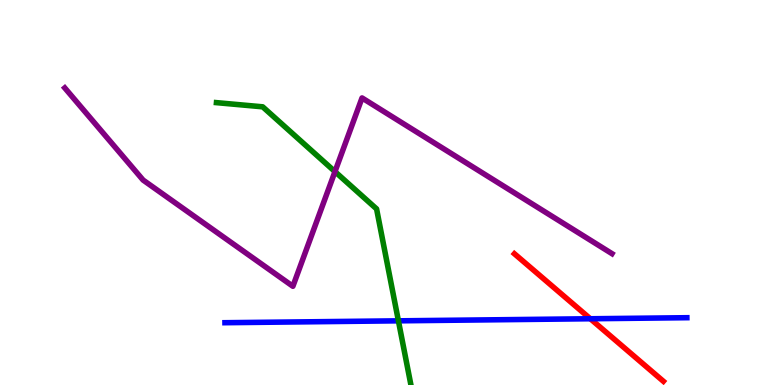[{'lines': ['blue', 'red'], 'intersections': [{'x': 7.62, 'y': 1.72}]}, {'lines': ['green', 'red'], 'intersections': []}, {'lines': ['purple', 'red'], 'intersections': []}, {'lines': ['blue', 'green'], 'intersections': [{'x': 5.14, 'y': 1.67}]}, {'lines': ['blue', 'purple'], 'intersections': []}, {'lines': ['green', 'purple'], 'intersections': [{'x': 4.32, 'y': 5.54}]}]